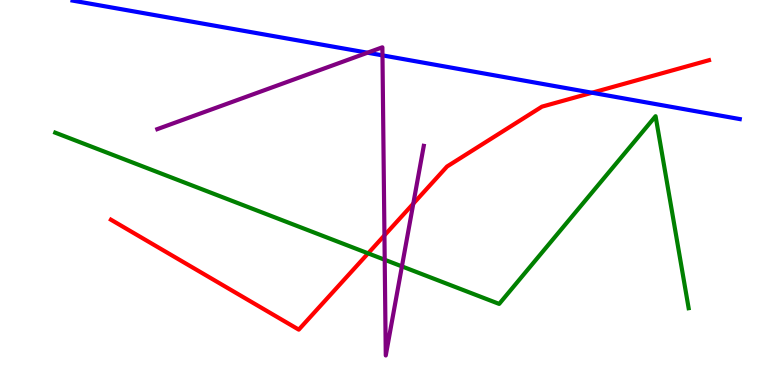[{'lines': ['blue', 'red'], 'intersections': [{'x': 7.64, 'y': 7.59}]}, {'lines': ['green', 'red'], 'intersections': [{'x': 4.75, 'y': 3.42}]}, {'lines': ['purple', 'red'], 'intersections': [{'x': 4.96, 'y': 3.89}, {'x': 5.33, 'y': 4.71}]}, {'lines': ['blue', 'green'], 'intersections': []}, {'lines': ['blue', 'purple'], 'intersections': [{'x': 4.74, 'y': 8.63}, {'x': 4.94, 'y': 8.56}]}, {'lines': ['green', 'purple'], 'intersections': [{'x': 4.96, 'y': 3.25}, {'x': 5.19, 'y': 3.08}]}]